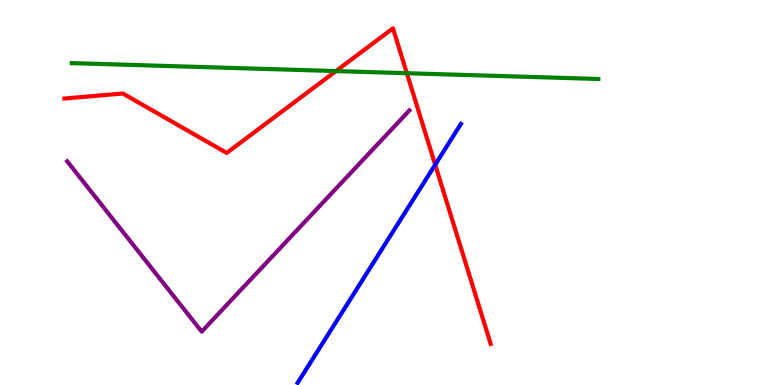[{'lines': ['blue', 'red'], 'intersections': [{'x': 5.62, 'y': 5.72}]}, {'lines': ['green', 'red'], 'intersections': [{'x': 4.34, 'y': 8.15}, {'x': 5.25, 'y': 8.1}]}, {'lines': ['purple', 'red'], 'intersections': []}, {'lines': ['blue', 'green'], 'intersections': []}, {'lines': ['blue', 'purple'], 'intersections': []}, {'lines': ['green', 'purple'], 'intersections': []}]